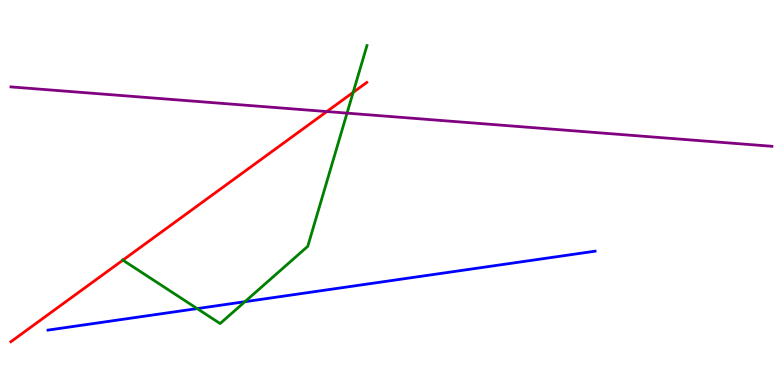[{'lines': ['blue', 'red'], 'intersections': []}, {'lines': ['green', 'red'], 'intersections': [{'x': 1.59, 'y': 3.24}, {'x': 4.56, 'y': 7.6}]}, {'lines': ['purple', 'red'], 'intersections': [{'x': 4.22, 'y': 7.1}]}, {'lines': ['blue', 'green'], 'intersections': [{'x': 2.54, 'y': 1.98}, {'x': 3.16, 'y': 2.16}]}, {'lines': ['blue', 'purple'], 'intersections': []}, {'lines': ['green', 'purple'], 'intersections': [{'x': 4.48, 'y': 7.06}]}]